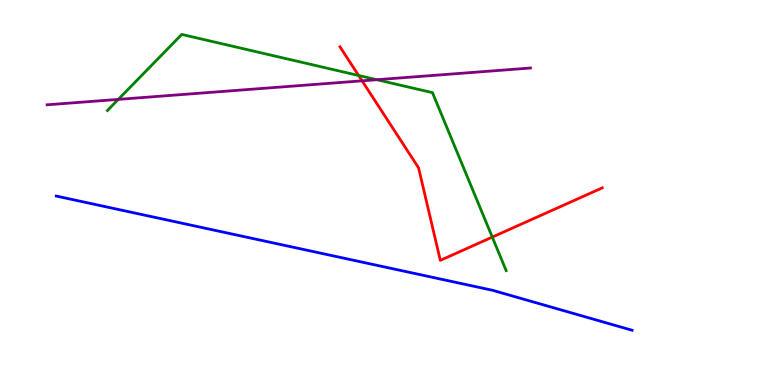[{'lines': ['blue', 'red'], 'intersections': []}, {'lines': ['green', 'red'], 'intersections': [{'x': 4.63, 'y': 8.04}, {'x': 6.35, 'y': 3.84}]}, {'lines': ['purple', 'red'], 'intersections': [{'x': 4.67, 'y': 7.9}]}, {'lines': ['blue', 'green'], 'intersections': []}, {'lines': ['blue', 'purple'], 'intersections': []}, {'lines': ['green', 'purple'], 'intersections': [{'x': 1.53, 'y': 7.42}, {'x': 4.86, 'y': 7.93}]}]